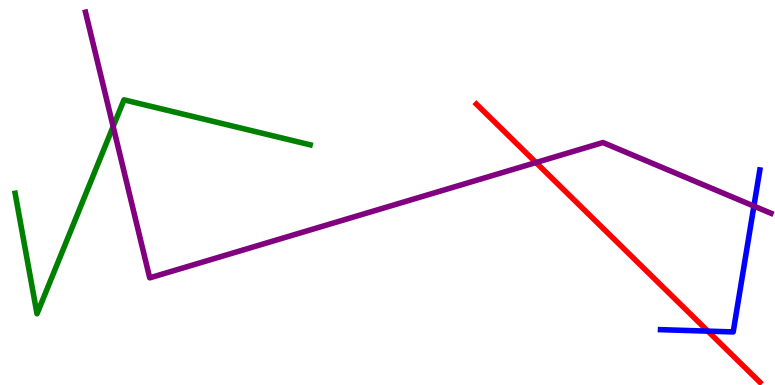[{'lines': ['blue', 'red'], 'intersections': [{'x': 9.13, 'y': 1.4}]}, {'lines': ['green', 'red'], 'intersections': []}, {'lines': ['purple', 'red'], 'intersections': [{'x': 6.92, 'y': 5.78}]}, {'lines': ['blue', 'green'], 'intersections': []}, {'lines': ['blue', 'purple'], 'intersections': [{'x': 9.73, 'y': 4.65}]}, {'lines': ['green', 'purple'], 'intersections': [{'x': 1.46, 'y': 6.71}]}]